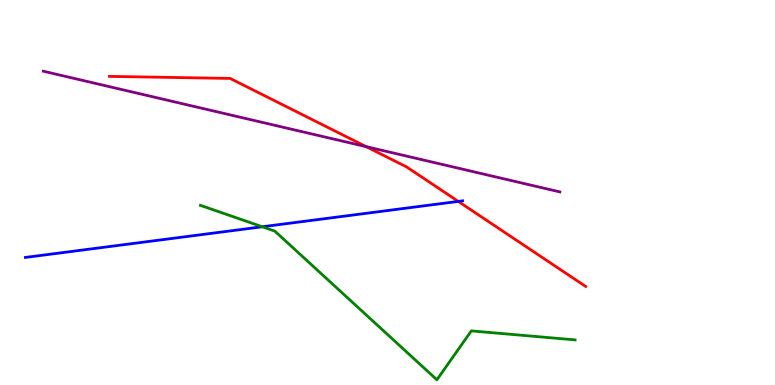[{'lines': ['blue', 'red'], 'intersections': [{'x': 5.91, 'y': 4.77}]}, {'lines': ['green', 'red'], 'intersections': []}, {'lines': ['purple', 'red'], 'intersections': [{'x': 4.72, 'y': 6.19}]}, {'lines': ['blue', 'green'], 'intersections': [{'x': 3.38, 'y': 4.11}]}, {'lines': ['blue', 'purple'], 'intersections': []}, {'lines': ['green', 'purple'], 'intersections': []}]